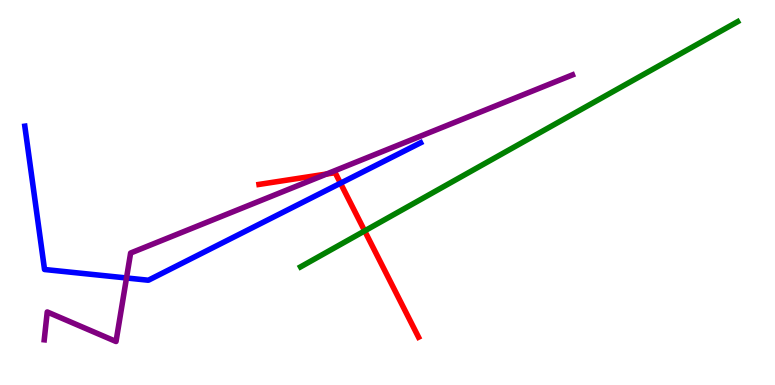[{'lines': ['blue', 'red'], 'intersections': [{'x': 4.39, 'y': 5.24}]}, {'lines': ['green', 'red'], 'intersections': [{'x': 4.71, 'y': 4.0}]}, {'lines': ['purple', 'red'], 'intersections': [{'x': 4.21, 'y': 5.48}]}, {'lines': ['blue', 'green'], 'intersections': []}, {'lines': ['blue', 'purple'], 'intersections': [{'x': 1.63, 'y': 2.78}]}, {'lines': ['green', 'purple'], 'intersections': []}]